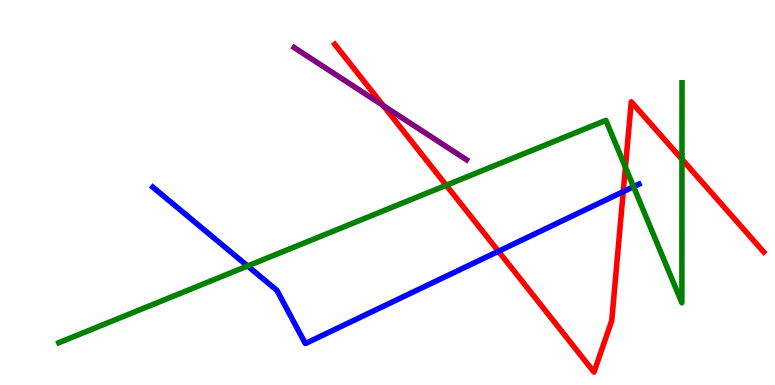[{'lines': ['blue', 'red'], 'intersections': [{'x': 6.43, 'y': 3.47}, {'x': 8.04, 'y': 5.02}]}, {'lines': ['green', 'red'], 'intersections': [{'x': 5.76, 'y': 5.19}, {'x': 8.07, 'y': 5.66}, {'x': 8.8, 'y': 5.86}]}, {'lines': ['purple', 'red'], 'intersections': [{'x': 4.94, 'y': 7.26}]}, {'lines': ['blue', 'green'], 'intersections': [{'x': 3.19, 'y': 3.09}, {'x': 8.17, 'y': 5.15}]}, {'lines': ['blue', 'purple'], 'intersections': []}, {'lines': ['green', 'purple'], 'intersections': []}]